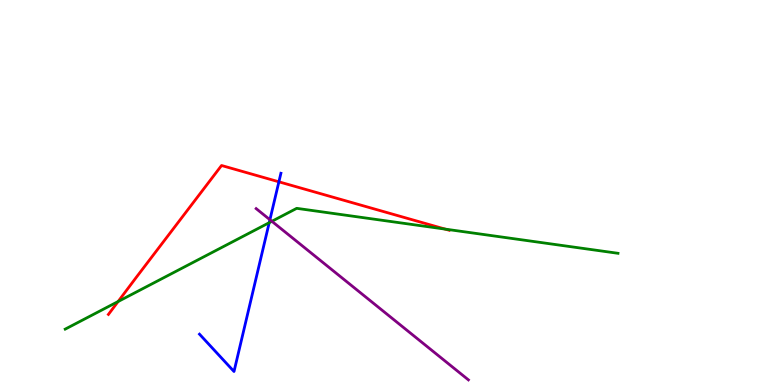[{'lines': ['blue', 'red'], 'intersections': [{'x': 3.6, 'y': 5.28}]}, {'lines': ['green', 'red'], 'intersections': [{'x': 1.52, 'y': 2.17}, {'x': 5.74, 'y': 4.05}]}, {'lines': ['purple', 'red'], 'intersections': []}, {'lines': ['blue', 'green'], 'intersections': [{'x': 3.47, 'y': 4.22}]}, {'lines': ['blue', 'purple'], 'intersections': [{'x': 3.48, 'y': 4.29}]}, {'lines': ['green', 'purple'], 'intersections': [{'x': 3.51, 'y': 4.25}]}]